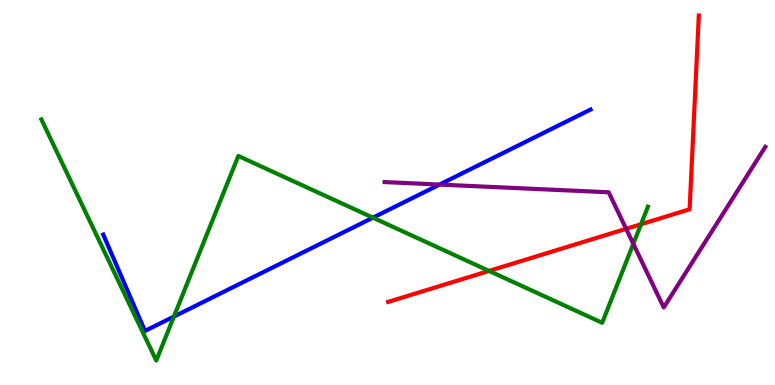[{'lines': ['blue', 'red'], 'intersections': []}, {'lines': ['green', 'red'], 'intersections': [{'x': 6.31, 'y': 2.96}, {'x': 8.27, 'y': 4.18}]}, {'lines': ['purple', 'red'], 'intersections': [{'x': 8.08, 'y': 4.06}]}, {'lines': ['blue', 'green'], 'intersections': [{'x': 2.24, 'y': 1.78}, {'x': 4.81, 'y': 4.35}]}, {'lines': ['blue', 'purple'], 'intersections': [{'x': 5.67, 'y': 5.21}]}, {'lines': ['green', 'purple'], 'intersections': [{'x': 8.17, 'y': 3.67}]}]